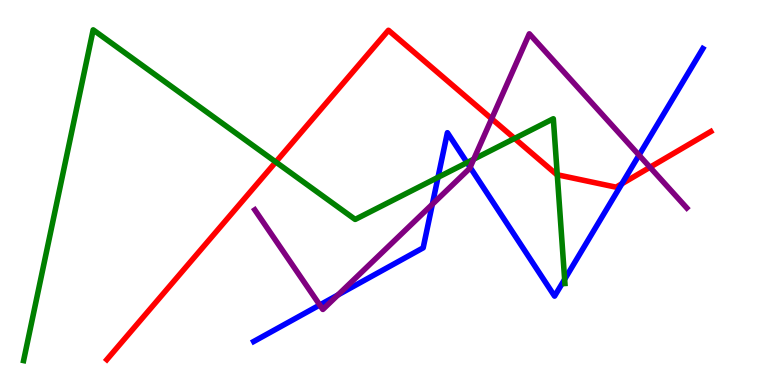[{'lines': ['blue', 'red'], 'intersections': [{'x': 8.02, 'y': 5.23}]}, {'lines': ['green', 'red'], 'intersections': [{'x': 3.56, 'y': 5.79}, {'x': 6.64, 'y': 6.4}, {'x': 7.19, 'y': 5.46}]}, {'lines': ['purple', 'red'], 'intersections': [{'x': 6.34, 'y': 6.92}, {'x': 8.39, 'y': 5.66}]}, {'lines': ['blue', 'green'], 'intersections': [{'x': 5.65, 'y': 5.39}, {'x': 6.03, 'y': 5.78}, {'x': 7.29, 'y': 2.74}]}, {'lines': ['blue', 'purple'], 'intersections': [{'x': 4.13, 'y': 2.08}, {'x': 4.36, 'y': 2.34}, {'x': 5.58, 'y': 4.69}, {'x': 6.07, 'y': 5.65}, {'x': 8.25, 'y': 5.97}]}, {'lines': ['green', 'purple'], 'intersections': [{'x': 6.11, 'y': 5.87}]}]